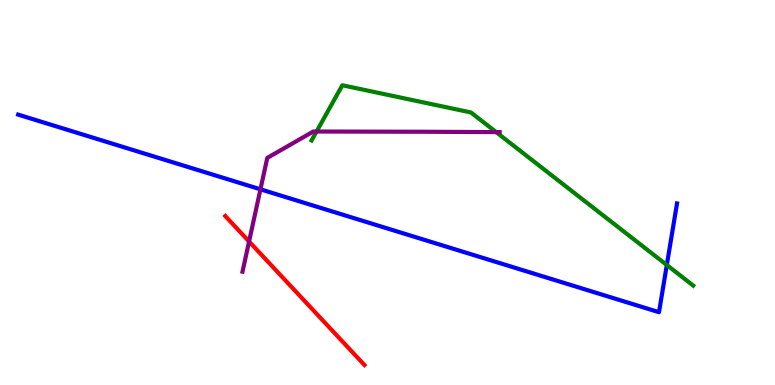[{'lines': ['blue', 'red'], 'intersections': []}, {'lines': ['green', 'red'], 'intersections': []}, {'lines': ['purple', 'red'], 'intersections': [{'x': 3.21, 'y': 3.73}]}, {'lines': ['blue', 'green'], 'intersections': [{'x': 8.6, 'y': 3.12}]}, {'lines': ['blue', 'purple'], 'intersections': [{'x': 3.36, 'y': 5.08}]}, {'lines': ['green', 'purple'], 'intersections': [{'x': 4.08, 'y': 6.58}, {'x': 6.4, 'y': 6.57}]}]